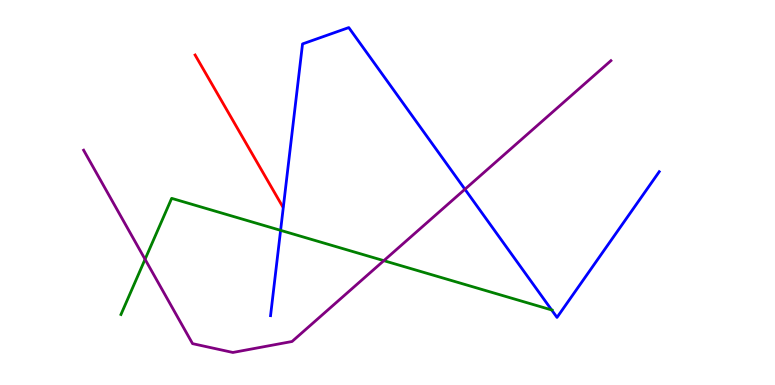[{'lines': ['blue', 'red'], 'intersections': []}, {'lines': ['green', 'red'], 'intersections': []}, {'lines': ['purple', 'red'], 'intersections': []}, {'lines': ['blue', 'green'], 'intersections': [{'x': 3.62, 'y': 4.02}, {'x': 7.12, 'y': 1.95}]}, {'lines': ['blue', 'purple'], 'intersections': [{'x': 6.0, 'y': 5.08}]}, {'lines': ['green', 'purple'], 'intersections': [{'x': 1.87, 'y': 3.27}, {'x': 4.95, 'y': 3.23}]}]